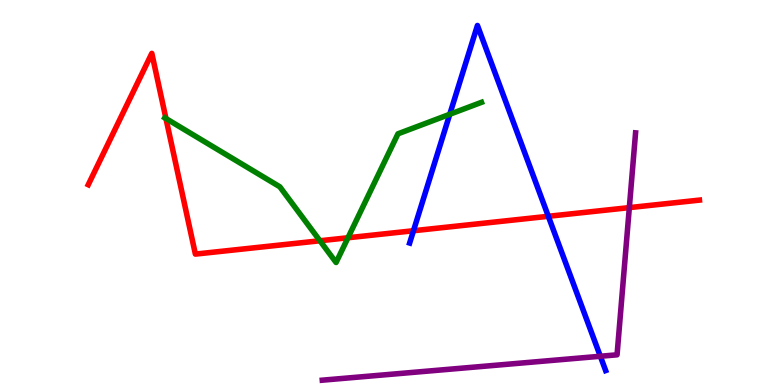[{'lines': ['blue', 'red'], 'intersections': [{'x': 5.34, 'y': 4.01}, {'x': 7.08, 'y': 4.38}]}, {'lines': ['green', 'red'], 'intersections': [{'x': 2.14, 'y': 6.92}, {'x': 4.13, 'y': 3.75}, {'x': 4.49, 'y': 3.82}]}, {'lines': ['purple', 'red'], 'intersections': [{'x': 8.12, 'y': 4.61}]}, {'lines': ['blue', 'green'], 'intersections': [{'x': 5.8, 'y': 7.03}]}, {'lines': ['blue', 'purple'], 'intersections': [{'x': 7.75, 'y': 0.747}]}, {'lines': ['green', 'purple'], 'intersections': []}]